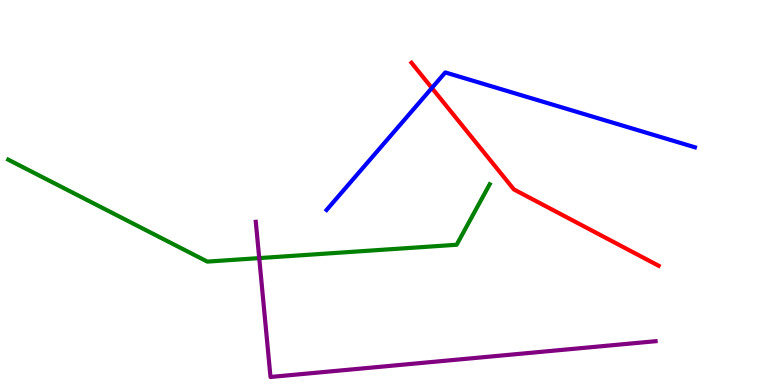[{'lines': ['blue', 'red'], 'intersections': [{'x': 5.57, 'y': 7.71}]}, {'lines': ['green', 'red'], 'intersections': []}, {'lines': ['purple', 'red'], 'intersections': []}, {'lines': ['blue', 'green'], 'intersections': []}, {'lines': ['blue', 'purple'], 'intersections': []}, {'lines': ['green', 'purple'], 'intersections': [{'x': 3.34, 'y': 3.3}]}]